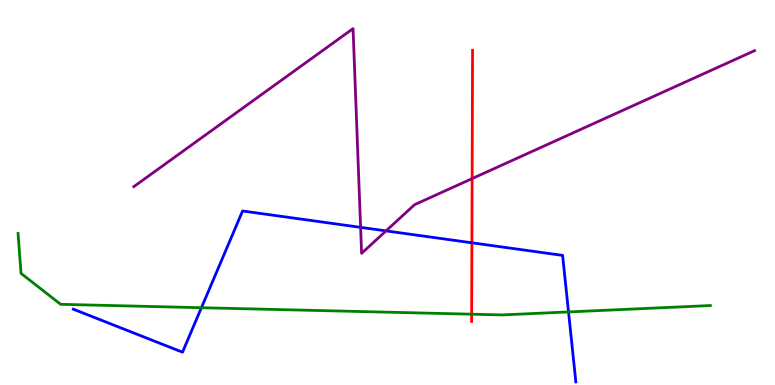[{'lines': ['blue', 'red'], 'intersections': [{'x': 6.09, 'y': 3.69}]}, {'lines': ['green', 'red'], 'intersections': [{'x': 6.09, 'y': 1.84}]}, {'lines': ['purple', 'red'], 'intersections': [{'x': 6.09, 'y': 5.36}]}, {'lines': ['blue', 'green'], 'intersections': [{'x': 2.6, 'y': 2.01}, {'x': 7.34, 'y': 1.9}]}, {'lines': ['blue', 'purple'], 'intersections': [{'x': 4.65, 'y': 4.09}, {'x': 4.98, 'y': 4.0}]}, {'lines': ['green', 'purple'], 'intersections': []}]